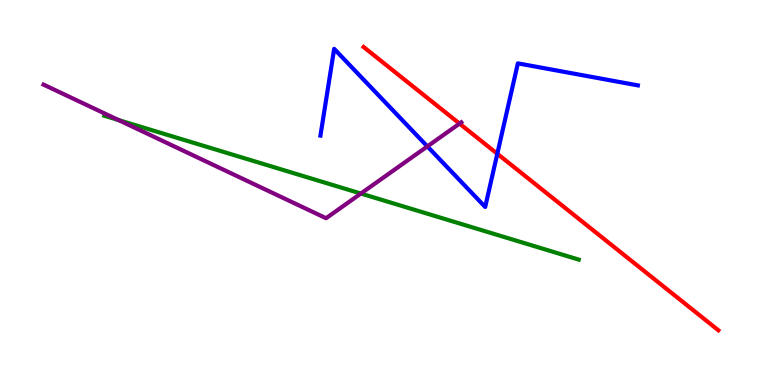[{'lines': ['blue', 'red'], 'intersections': [{'x': 6.42, 'y': 6.01}]}, {'lines': ['green', 'red'], 'intersections': []}, {'lines': ['purple', 'red'], 'intersections': [{'x': 5.93, 'y': 6.79}]}, {'lines': ['blue', 'green'], 'intersections': []}, {'lines': ['blue', 'purple'], 'intersections': [{'x': 5.51, 'y': 6.2}]}, {'lines': ['green', 'purple'], 'intersections': [{'x': 1.53, 'y': 6.88}, {'x': 4.66, 'y': 4.97}]}]